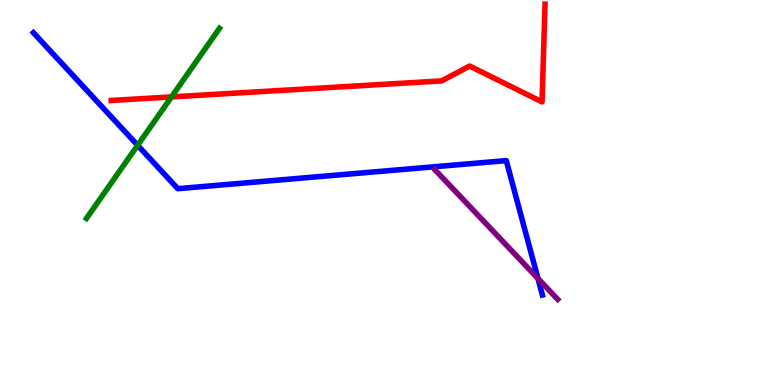[{'lines': ['blue', 'red'], 'intersections': []}, {'lines': ['green', 'red'], 'intersections': [{'x': 2.21, 'y': 7.48}]}, {'lines': ['purple', 'red'], 'intersections': []}, {'lines': ['blue', 'green'], 'intersections': [{'x': 1.78, 'y': 6.23}]}, {'lines': ['blue', 'purple'], 'intersections': [{'x': 6.94, 'y': 2.77}]}, {'lines': ['green', 'purple'], 'intersections': []}]